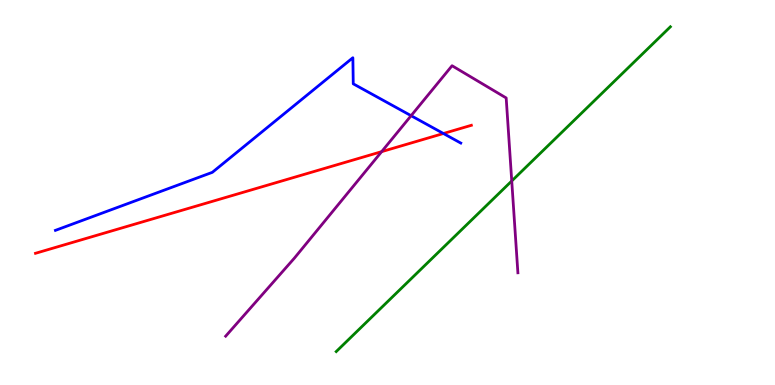[{'lines': ['blue', 'red'], 'intersections': [{'x': 5.72, 'y': 6.53}]}, {'lines': ['green', 'red'], 'intersections': []}, {'lines': ['purple', 'red'], 'intersections': [{'x': 4.92, 'y': 6.06}]}, {'lines': ['blue', 'green'], 'intersections': []}, {'lines': ['blue', 'purple'], 'intersections': [{'x': 5.3, 'y': 6.99}]}, {'lines': ['green', 'purple'], 'intersections': [{'x': 6.6, 'y': 5.3}]}]